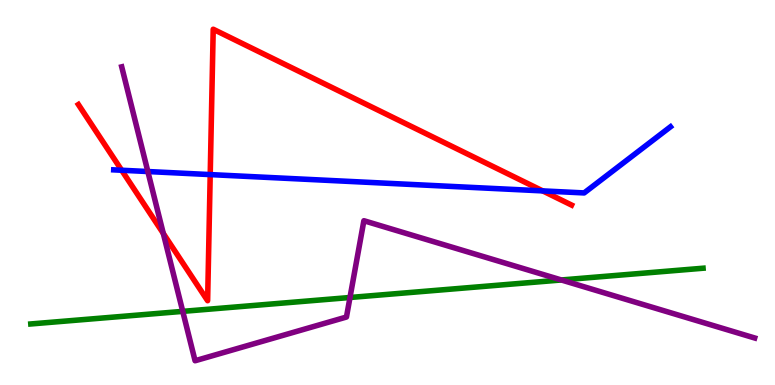[{'lines': ['blue', 'red'], 'intersections': [{'x': 1.57, 'y': 5.58}, {'x': 2.71, 'y': 5.47}, {'x': 7.0, 'y': 5.04}]}, {'lines': ['green', 'red'], 'intersections': []}, {'lines': ['purple', 'red'], 'intersections': [{'x': 2.11, 'y': 3.94}]}, {'lines': ['blue', 'green'], 'intersections': []}, {'lines': ['blue', 'purple'], 'intersections': [{'x': 1.91, 'y': 5.54}]}, {'lines': ['green', 'purple'], 'intersections': [{'x': 2.36, 'y': 1.91}, {'x': 4.52, 'y': 2.27}, {'x': 7.24, 'y': 2.73}]}]